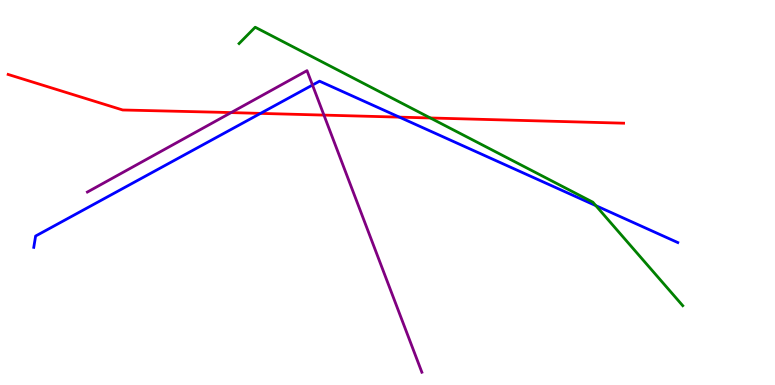[{'lines': ['blue', 'red'], 'intersections': [{'x': 3.36, 'y': 7.05}, {'x': 5.15, 'y': 6.96}]}, {'lines': ['green', 'red'], 'intersections': [{'x': 5.55, 'y': 6.94}]}, {'lines': ['purple', 'red'], 'intersections': [{'x': 2.98, 'y': 7.08}, {'x': 4.18, 'y': 7.01}]}, {'lines': ['blue', 'green'], 'intersections': [{'x': 7.69, 'y': 4.66}]}, {'lines': ['blue', 'purple'], 'intersections': [{'x': 4.03, 'y': 7.79}]}, {'lines': ['green', 'purple'], 'intersections': []}]